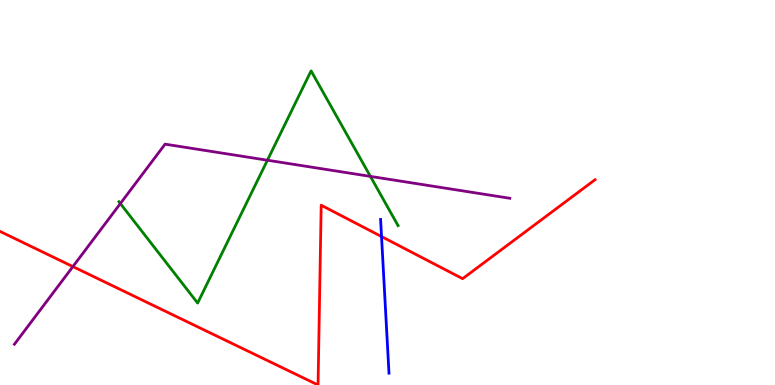[{'lines': ['blue', 'red'], 'intersections': [{'x': 4.92, 'y': 3.86}]}, {'lines': ['green', 'red'], 'intersections': []}, {'lines': ['purple', 'red'], 'intersections': [{'x': 0.94, 'y': 3.08}]}, {'lines': ['blue', 'green'], 'intersections': []}, {'lines': ['blue', 'purple'], 'intersections': []}, {'lines': ['green', 'purple'], 'intersections': [{'x': 1.55, 'y': 4.71}, {'x': 3.45, 'y': 5.84}, {'x': 4.78, 'y': 5.42}]}]